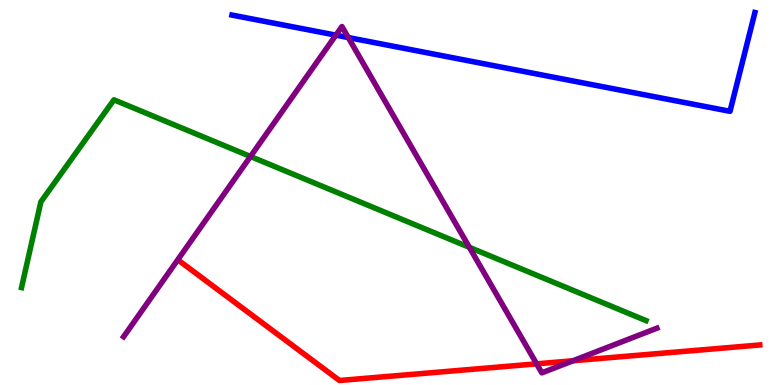[{'lines': ['blue', 'red'], 'intersections': []}, {'lines': ['green', 'red'], 'intersections': []}, {'lines': ['purple', 'red'], 'intersections': [{'x': 6.92, 'y': 0.55}, {'x': 7.39, 'y': 0.629}]}, {'lines': ['blue', 'green'], 'intersections': []}, {'lines': ['blue', 'purple'], 'intersections': [{'x': 4.33, 'y': 9.09}, {'x': 4.49, 'y': 9.02}]}, {'lines': ['green', 'purple'], 'intersections': [{'x': 3.23, 'y': 5.94}, {'x': 6.06, 'y': 3.58}]}]